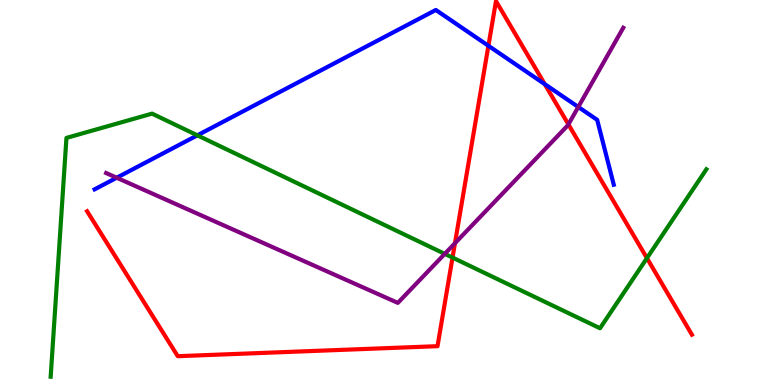[{'lines': ['blue', 'red'], 'intersections': [{'x': 6.3, 'y': 8.81}, {'x': 7.03, 'y': 7.81}]}, {'lines': ['green', 'red'], 'intersections': [{'x': 5.84, 'y': 3.31}, {'x': 8.35, 'y': 3.3}]}, {'lines': ['purple', 'red'], 'intersections': [{'x': 5.87, 'y': 3.68}, {'x': 7.33, 'y': 6.77}]}, {'lines': ['blue', 'green'], 'intersections': [{'x': 2.55, 'y': 6.48}]}, {'lines': ['blue', 'purple'], 'intersections': [{'x': 1.51, 'y': 5.38}, {'x': 7.46, 'y': 7.22}]}, {'lines': ['green', 'purple'], 'intersections': [{'x': 5.74, 'y': 3.41}]}]